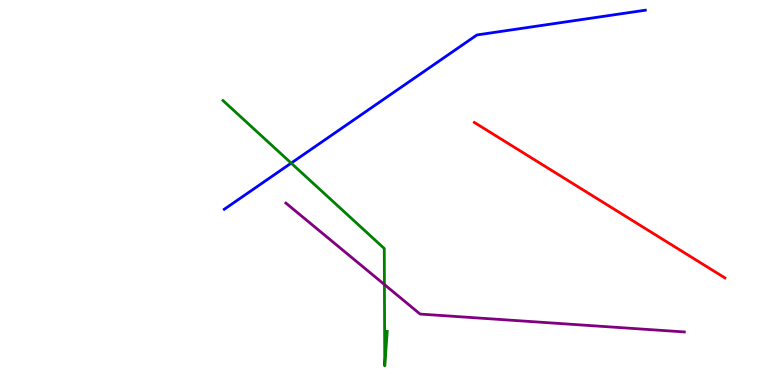[{'lines': ['blue', 'red'], 'intersections': []}, {'lines': ['green', 'red'], 'intersections': []}, {'lines': ['purple', 'red'], 'intersections': []}, {'lines': ['blue', 'green'], 'intersections': [{'x': 3.76, 'y': 5.76}]}, {'lines': ['blue', 'purple'], 'intersections': []}, {'lines': ['green', 'purple'], 'intersections': [{'x': 4.96, 'y': 2.61}]}]